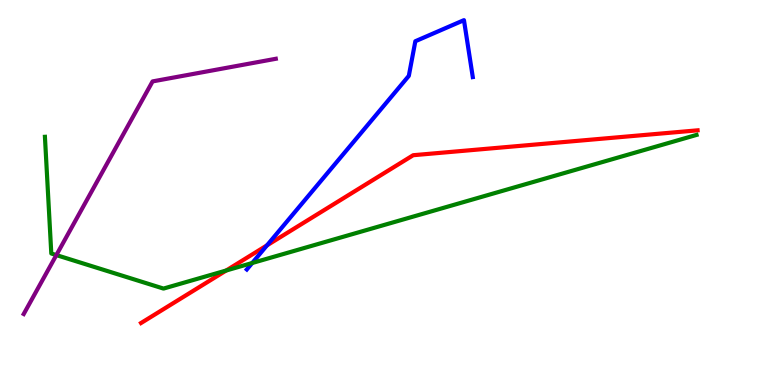[{'lines': ['blue', 'red'], 'intersections': [{'x': 3.44, 'y': 3.63}]}, {'lines': ['green', 'red'], 'intersections': [{'x': 2.92, 'y': 2.97}]}, {'lines': ['purple', 'red'], 'intersections': []}, {'lines': ['blue', 'green'], 'intersections': [{'x': 3.25, 'y': 3.17}]}, {'lines': ['blue', 'purple'], 'intersections': []}, {'lines': ['green', 'purple'], 'intersections': [{'x': 0.727, 'y': 3.37}]}]